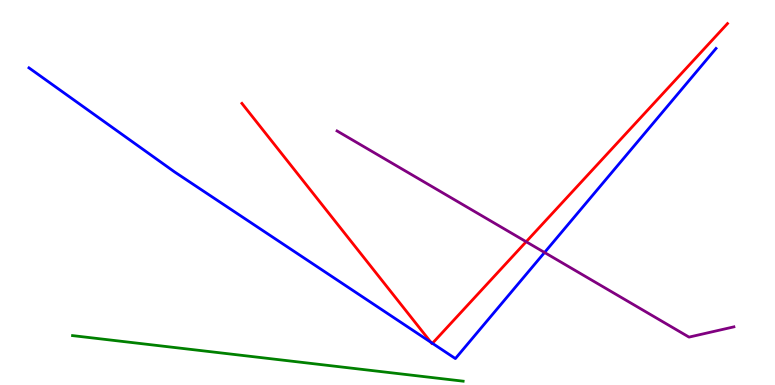[{'lines': ['blue', 'red'], 'intersections': [{'x': 5.56, 'y': 1.11}, {'x': 5.58, 'y': 1.08}]}, {'lines': ['green', 'red'], 'intersections': []}, {'lines': ['purple', 'red'], 'intersections': [{'x': 6.79, 'y': 3.72}]}, {'lines': ['blue', 'green'], 'intersections': []}, {'lines': ['blue', 'purple'], 'intersections': [{'x': 7.03, 'y': 3.44}]}, {'lines': ['green', 'purple'], 'intersections': []}]